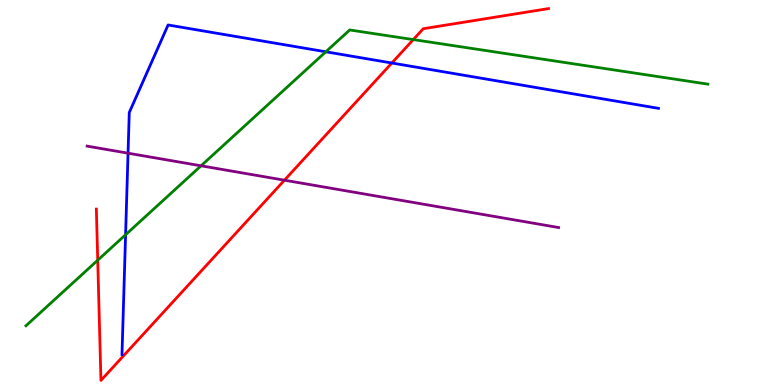[{'lines': ['blue', 'red'], 'intersections': [{'x': 5.06, 'y': 8.36}]}, {'lines': ['green', 'red'], 'intersections': [{'x': 1.26, 'y': 3.24}, {'x': 5.33, 'y': 8.97}]}, {'lines': ['purple', 'red'], 'intersections': [{'x': 3.67, 'y': 5.32}]}, {'lines': ['blue', 'green'], 'intersections': [{'x': 1.62, 'y': 3.9}, {'x': 4.2, 'y': 8.65}]}, {'lines': ['blue', 'purple'], 'intersections': [{'x': 1.65, 'y': 6.02}]}, {'lines': ['green', 'purple'], 'intersections': [{'x': 2.59, 'y': 5.69}]}]